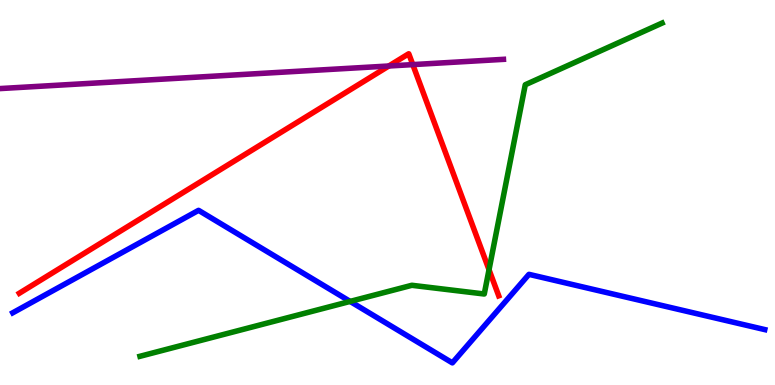[{'lines': ['blue', 'red'], 'intersections': []}, {'lines': ['green', 'red'], 'intersections': [{'x': 6.31, 'y': 2.99}]}, {'lines': ['purple', 'red'], 'intersections': [{'x': 5.02, 'y': 8.29}, {'x': 5.33, 'y': 8.32}]}, {'lines': ['blue', 'green'], 'intersections': [{'x': 4.52, 'y': 2.17}]}, {'lines': ['blue', 'purple'], 'intersections': []}, {'lines': ['green', 'purple'], 'intersections': []}]